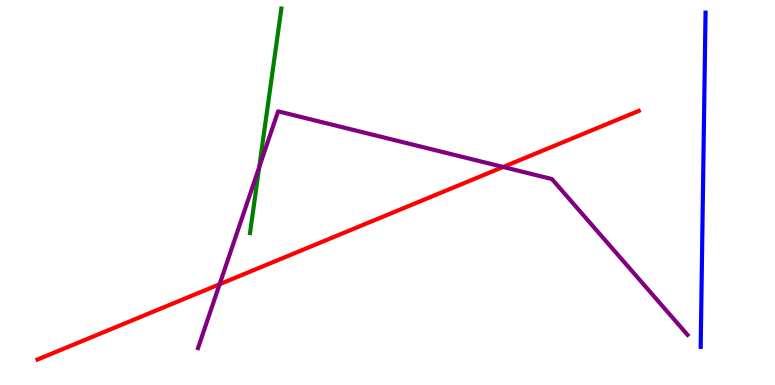[{'lines': ['blue', 'red'], 'intersections': []}, {'lines': ['green', 'red'], 'intersections': []}, {'lines': ['purple', 'red'], 'intersections': [{'x': 2.83, 'y': 2.62}, {'x': 6.49, 'y': 5.66}]}, {'lines': ['blue', 'green'], 'intersections': []}, {'lines': ['blue', 'purple'], 'intersections': []}, {'lines': ['green', 'purple'], 'intersections': [{'x': 3.34, 'y': 5.66}]}]